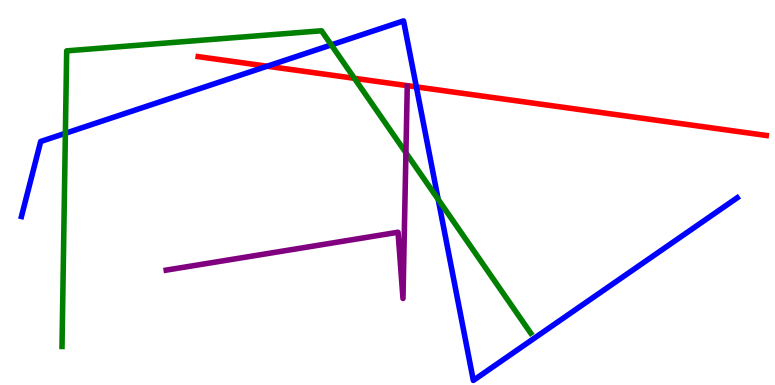[{'lines': ['blue', 'red'], 'intersections': [{'x': 3.45, 'y': 8.28}, {'x': 5.37, 'y': 7.74}]}, {'lines': ['green', 'red'], 'intersections': [{'x': 4.57, 'y': 7.97}]}, {'lines': ['purple', 'red'], 'intersections': []}, {'lines': ['blue', 'green'], 'intersections': [{'x': 0.844, 'y': 6.54}, {'x': 4.27, 'y': 8.83}, {'x': 5.65, 'y': 4.82}]}, {'lines': ['blue', 'purple'], 'intersections': []}, {'lines': ['green', 'purple'], 'intersections': [{'x': 5.24, 'y': 6.03}]}]